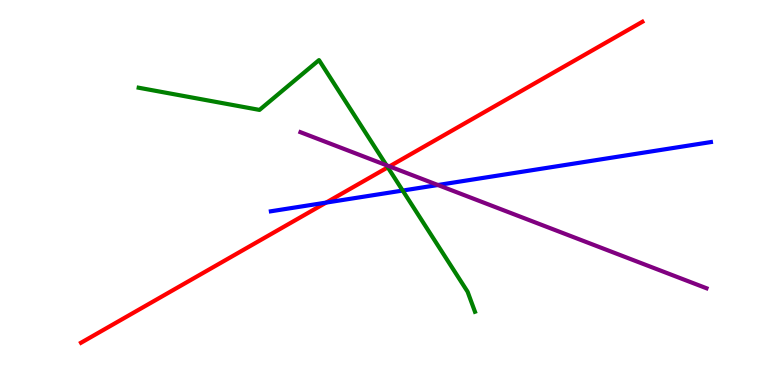[{'lines': ['blue', 'red'], 'intersections': [{'x': 4.21, 'y': 4.74}]}, {'lines': ['green', 'red'], 'intersections': [{'x': 5.0, 'y': 5.65}]}, {'lines': ['purple', 'red'], 'intersections': [{'x': 5.03, 'y': 5.68}]}, {'lines': ['blue', 'green'], 'intersections': [{'x': 5.2, 'y': 5.05}]}, {'lines': ['blue', 'purple'], 'intersections': [{'x': 5.65, 'y': 5.19}]}, {'lines': ['green', 'purple'], 'intersections': [{'x': 4.99, 'y': 5.71}]}]